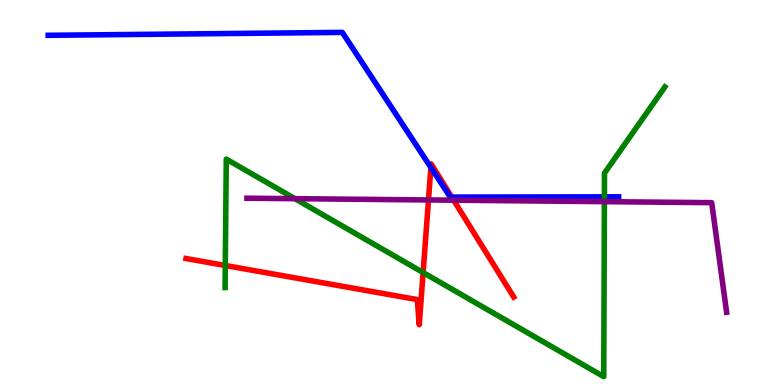[{'lines': ['blue', 'red'], 'intersections': [{'x': 5.56, 'y': 5.65}, {'x': 5.83, 'y': 4.88}]}, {'lines': ['green', 'red'], 'intersections': [{'x': 2.91, 'y': 3.1}, {'x': 5.46, 'y': 2.92}]}, {'lines': ['purple', 'red'], 'intersections': [{'x': 5.53, 'y': 4.81}, {'x': 5.85, 'y': 4.8}]}, {'lines': ['blue', 'green'], 'intersections': [{'x': 7.8, 'y': 4.89}]}, {'lines': ['blue', 'purple'], 'intersections': []}, {'lines': ['green', 'purple'], 'intersections': [{'x': 3.81, 'y': 4.84}, {'x': 7.8, 'y': 4.76}]}]